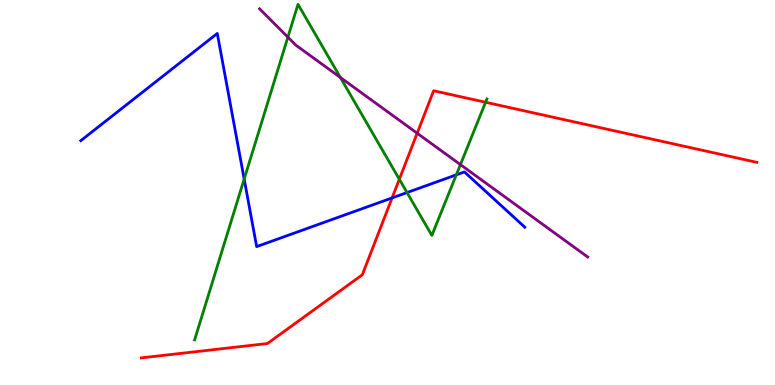[{'lines': ['blue', 'red'], 'intersections': [{'x': 5.06, 'y': 4.86}]}, {'lines': ['green', 'red'], 'intersections': [{'x': 5.15, 'y': 5.34}, {'x': 6.27, 'y': 7.34}]}, {'lines': ['purple', 'red'], 'intersections': [{'x': 5.38, 'y': 6.54}]}, {'lines': ['blue', 'green'], 'intersections': [{'x': 3.15, 'y': 5.35}, {'x': 5.25, 'y': 5.0}, {'x': 5.89, 'y': 5.46}]}, {'lines': ['blue', 'purple'], 'intersections': []}, {'lines': ['green', 'purple'], 'intersections': [{'x': 3.71, 'y': 9.03}, {'x': 4.39, 'y': 7.99}, {'x': 5.94, 'y': 5.72}]}]